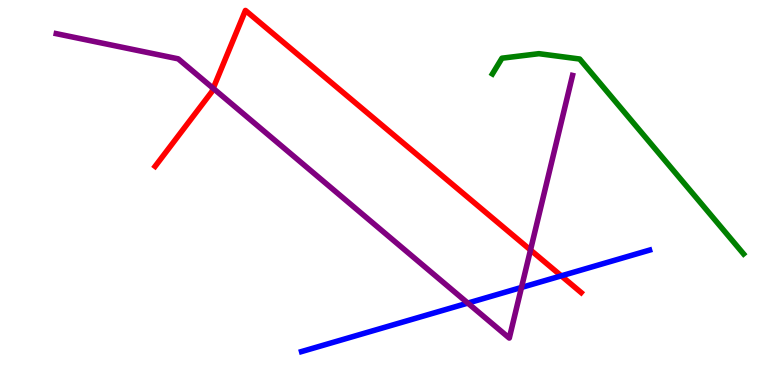[{'lines': ['blue', 'red'], 'intersections': [{'x': 7.24, 'y': 2.84}]}, {'lines': ['green', 'red'], 'intersections': []}, {'lines': ['purple', 'red'], 'intersections': [{'x': 2.75, 'y': 7.71}, {'x': 6.85, 'y': 3.51}]}, {'lines': ['blue', 'green'], 'intersections': []}, {'lines': ['blue', 'purple'], 'intersections': [{'x': 6.04, 'y': 2.13}, {'x': 6.73, 'y': 2.53}]}, {'lines': ['green', 'purple'], 'intersections': []}]